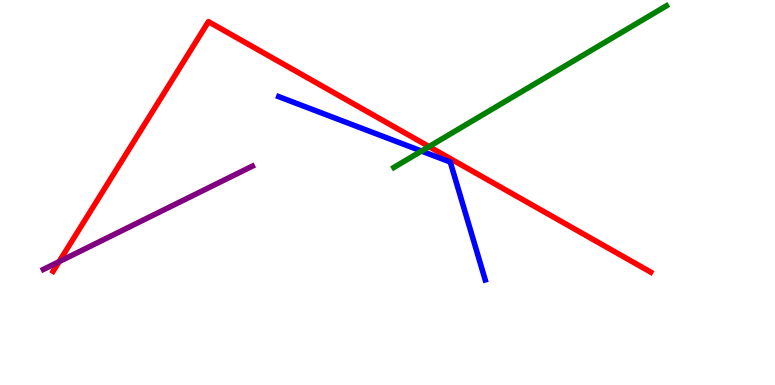[{'lines': ['blue', 'red'], 'intersections': []}, {'lines': ['green', 'red'], 'intersections': [{'x': 5.54, 'y': 6.19}]}, {'lines': ['purple', 'red'], 'intersections': [{'x': 0.762, 'y': 3.2}]}, {'lines': ['blue', 'green'], 'intersections': [{'x': 5.44, 'y': 6.08}]}, {'lines': ['blue', 'purple'], 'intersections': []}, {'lines': ['green', 'purple'], 'intersections': []}]